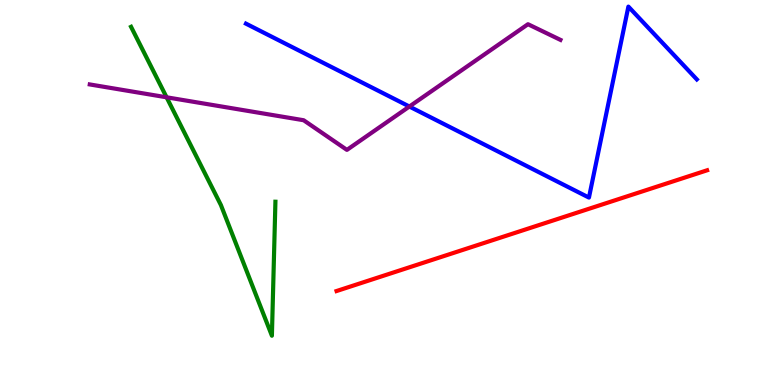[{'lines': ['blue', 'red'], 'intersections': []}, {'lines': ['green', 'red'], 'intersections': []}, {'lines': ['purple', 'red'], 'intersections': []}, {'lines': ['blue', 'green'], 'intersections': []}, {'lines': ['blue', 'purple'], 'intersections': [{'x': 5.28, 'y': 7.23}]}, {'lines': ['green', 'purple'], 'intersections': [{'x': 2.15, 'y': 7.47}]}]